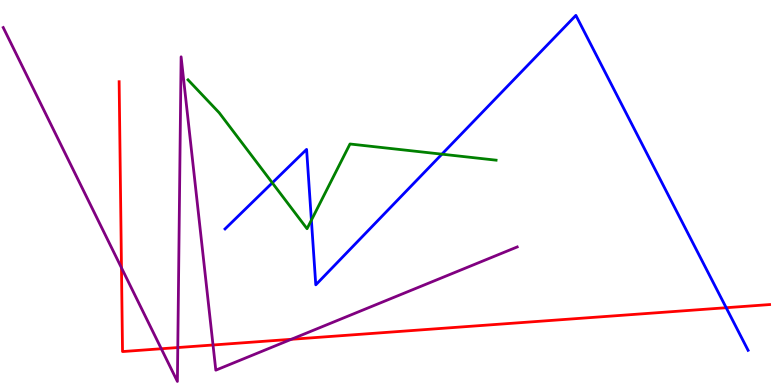[{'lines': ['blue', 'red'], 'intersections': [{'x': 9.37, 'y': 2.01}]}, {'lines': ['green', 'red'], 'intersections': []}, {'lines': ['purple', 'red'], 'intersections': [{'x': 1.57, 'y': 3.04}, {'x': 2.08, 'y': 0.942}, {'x': 2.29, 'y': 0.973}, {'x': 2.75, 'y': 1.04}, {'x': 3.76, 'y': 1.19}]}, {'lines': ['blue', 'green'], 'intersections': [{'x': 3.51, 'y': 5.25}, {'x': 4.02, 'y': 4.28}, {'x': 5.7, 'y': 6.0}]}, {'lines': ['blue', 'purple'], 'intersections': []}, {'lines': ['green', 'purple'], 'intersections': []}]